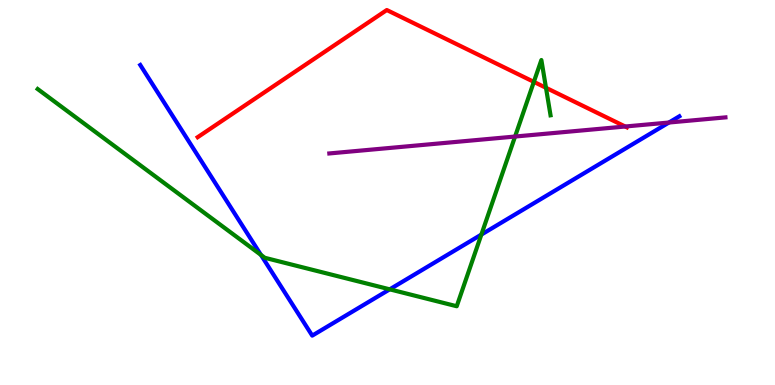[{'lines': ['blue', 'red'], 'intersections': []}, {'lines': ['green', 'red'], 'intersections': [{'x': 6.89, 'y': 7.87}, {'x': 7.04, 'y': 7.72}]}, {'lines': ['purple', 'red'], 'intersections': [{'x': 8.07, 'y': 6.71}]}, {'lines': ['blue', 'green'], 'intersections': [{'x': 3.37, 'y': 3.38}, {'x': 5.03, 'y': 2.48}, {'x': 6.21, 'y': 3.91}]}, {'lines': ['blue', 'purple'], 'intersections': [{'x': 8.63, 'y': 6.82}]}, {'lines': ['green', 'purple'], 'intersections': [{'x': 6.65, 'y': 6.45}]}]